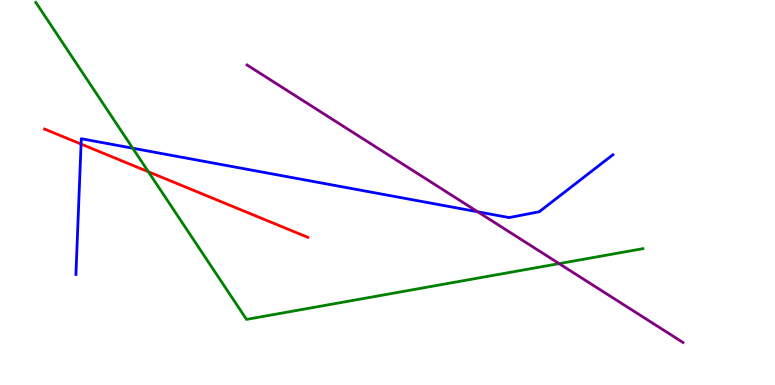[{'lines': ['blue', 'red'], 'intersections': [{'x': 1.05, 'y': 6.26}]}, {'lines': ['green', 'red'], 'intersections': [{'x': 1.91, 'y': 5.54}]}, {'lines': ['purple', 'red'], 'intersections': []}, {'lines': ['blue', 'green'], 'intersections': [{'x': 1.71, 'y': 6.15}]}, {'lines': ['blue', 'purple'], 'intersections': [{'x': 6.16, 'y': 4.5}]}, {'lines': ['green', 'purple'], 'intersections': [{'x': 7.21, 'y': 3.15}]}]